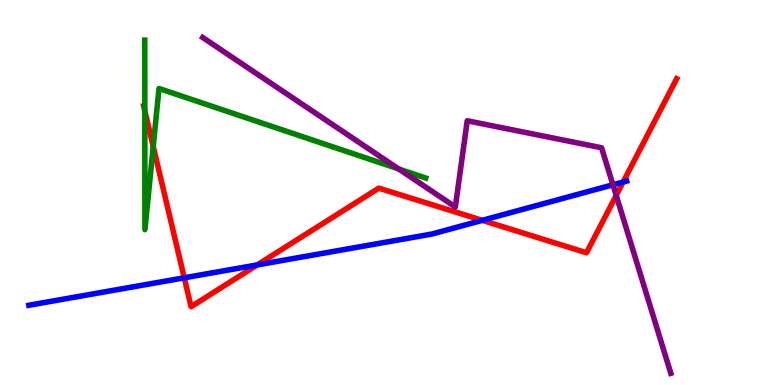[{'lines': ['blue', 'red'], 'intersections': [{'x': 2.38, 'y': 2.78}, {'x': 3.32, 'y': 3.12}, {'x': 6.22, 'y': 4.28}, {'x': 8.04, 'y': 5.27}]}, {'lines': ['green', 'red'], 'intersections': [{'x': 1.87, 'y': 7.12}, {'x': 1.98, 'y': 6.2}]}, {'lines': ['purple', 'red'], 'intersections': [{'x': 7.95, 'y': 4.92}]}, {'lines': ['blue', 'green'], 'intersections': []}, {'lines': ['blue', 'purple'], 'intersections': [{'x': 7.91, 'y': 5.2}]}, {'lines': ['green', 'purple'], 'intersections': [{'x': 5.14, 'y': 5.61}]}]